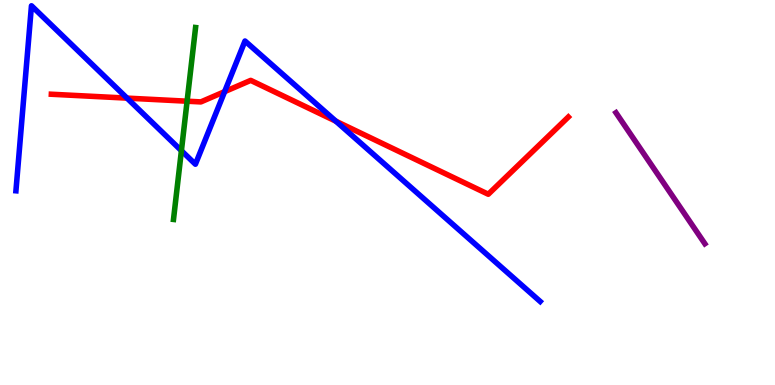[{'lines': ['blue', 'red'], 'intersections': [{'x': 1.64, 'y': 7.45}, {'x': 2.9, 'y': 7.62}, {'x': 4.33, 'y': 6.85}]}, {'lines': ['green', 'red'], 'intersections': [{'x': 2.41, 'y': 7.37}]}, {'lines': ['purple', 'red'], 'intersections': []}, {'lines': ['blue', 'green'], 'intersections': [{'x': 2.34, 'y': 6.09}]}, {'lines': ['blue', 'purple'], 'intersections': []}, {'lines': ['green', 'purple'], 'intersections': []}]